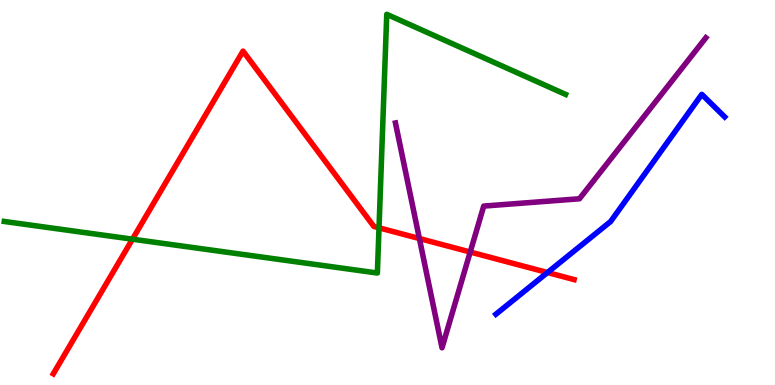[{'lines': ['blue', 'red'], 'intersections': [{'x': 7.06, 'y': 2.92}]}, {'lines': ['green', 'red'], 'intersections': [{'x': 1.71, 'y': 3.79}, {'x': 4.89, 'y': 4.08}]}, {'lines': ['purple', 'red'], 'intersections': [{'x': 5.41, 'y': 3.8}, {'x': 6.07, 'y': 3.45}]}, {'lines': ['blue', 'green'], 'intersections': []}, {'lines': ['blue', 'purple'], 'intersections': []}, {'lines': ['green', 'purple'], 'intersections': []}]